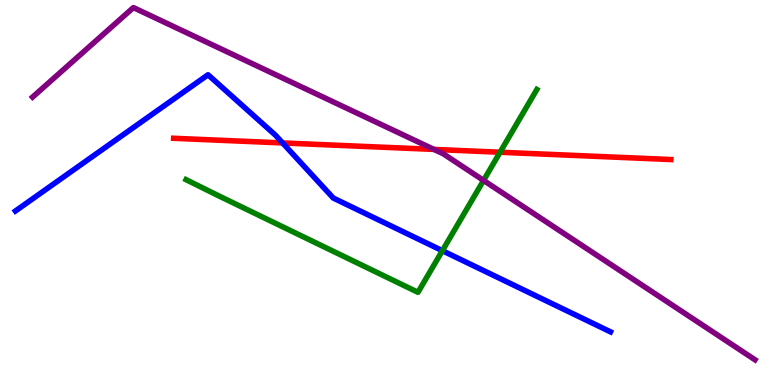[{'lines': ['blue', 'red'], 'intersections': [{'x': 3.65, 'y': 6.29}]}, {'lines': ['green', 'red'], 'intersections': [{'x': 6.45, 'y': 6.05}]}, {'lines': ['purple', 'red'], 'intersections': [{'x': 5.6, 'y': 6.12}]}, {'lines': ['blue', 'green'], 'intersections': [{'x': 5.71, 'y': 3.49}]}, {'lines': ['blue', 'purple'], 'intersections': []}, {'lines': ['green', 'purple'], 'intersections': [{'x': 6.24, 'y': 5.31}]}]